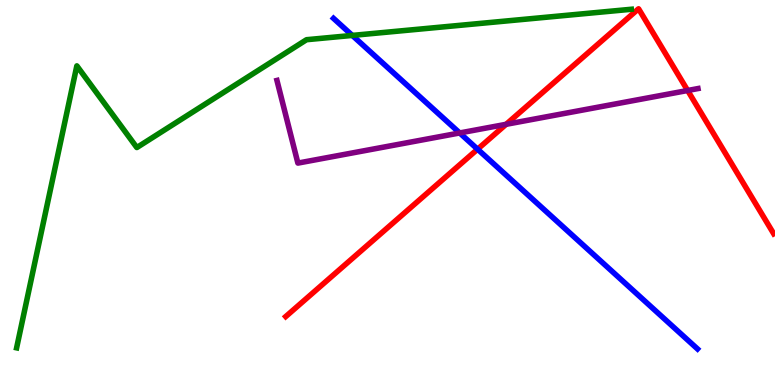[{'lines': ['blue', 'red'], 'intersections': [{'x': 6.16, 'y': 6.12}]}, {'lines': ['green', 'red'], 'intersections': []}, {'lines': ['purple', 'red'], 'intersections': [{'x': 6.53, 'y': 6.77}, {'x': 8.87, 'y': 7.65}]}, {'lines': ['blue', 'green'], 'intersections': [{'x': 4.55, 'y': 9.08}]}, {'lines': ['blue', 'purple'], 'intersections': [{'x': 5.93, 'y': 6.55}]}, {'lines': ['green', 'purple'], 'intersections': []}]